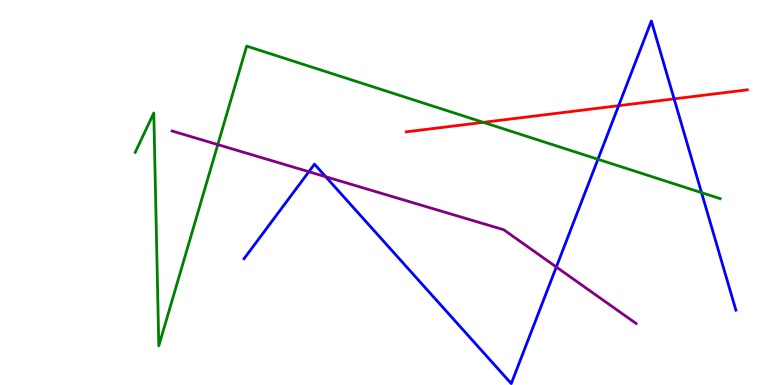[{'lines': ['blue', 'red'], 'intersections': [{'x': 7.98, 'y': 7.25}, {'x': 8.7, 'y': 7.43}]}, {'lines': ['green', 'red'], 'intersections': [{'x': 6.24, 'y': 6.82}]}, {'lines': ['purple', 'red'], 'intersections': []}, {'lines': ['blue', 'green'], 'intersections': [{'x': 7.72, 'y': 5.86}, {'x': 9.05, 'y': 5.0}]}, {'lines': ['blue', 'purple'], 'intersections': [{'x': 3.99, 'y': 5.54}, {'x': 4.2, 'y': 5.41}, {'x': 7.18, 'y': 3.07}]}, {'lines': ['green', 'purple'], 'intersections': [{'x': 2.81, 'y': 6.24}]}]